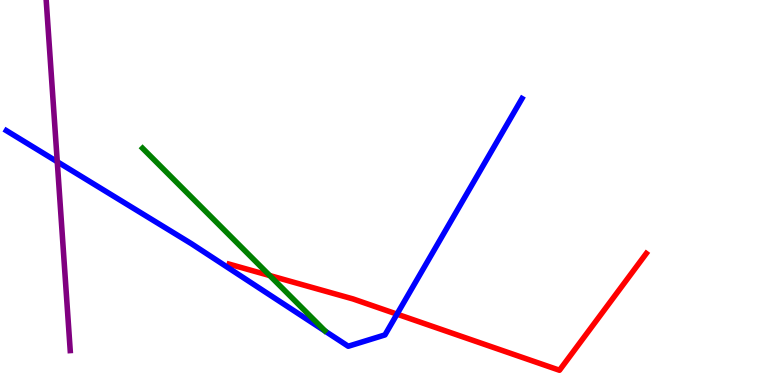[{'lines': ['blue', 'red'], 'intersections': [{'x': 5.12, 'y': 1.84}]}, {'lines': ['green', 'red'], 'intersections': [{'x': 3.48, 'y': 2.84}]}, {'lines': ['purple', 'red'], 'intersections': []}, {'lines': ['blue', 'green'], 'intersections': []}, {'lines': ['blue', 'purple'], 'intersections': [{'x': 0.739, 'y': 5.8}]}, {'lines': ['green', 'purple'], 'intersections': []}]